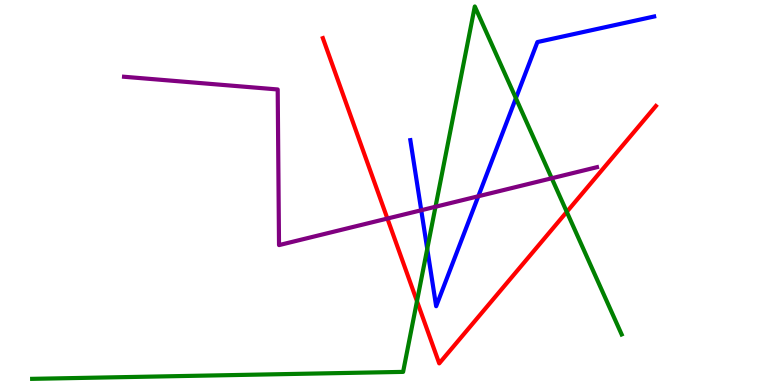[{'lines': ['blue', 'red'], 'intersections': []}, {'lines': ['green', 'red'], 'intersections': [{'x': 5.38, 'y': 2.18}, {'x': 7.31, 'y': 4.5}]}, {'lines': ['purple', 'red'], 'intersections': [{'x': 5.0, 'y': 4.32}]}, {'lines': ['blue', 'green'], 'intersections': [{'x': 5.51, 'y': 3.54}, {'x': 6.66, 'y': 7.45}]}, {'lines': ['blue', 'purple'], 'intersections': [{'x': 5.44, 'y': 4.54}, {'x': 6.17, 'y': 4.9}]}, {'lines': ['green', 'purple'], 'intersections': [{'x': 5.62, 'y': 4.63}, {'x': 7.12, 'y': 5.37}]}]